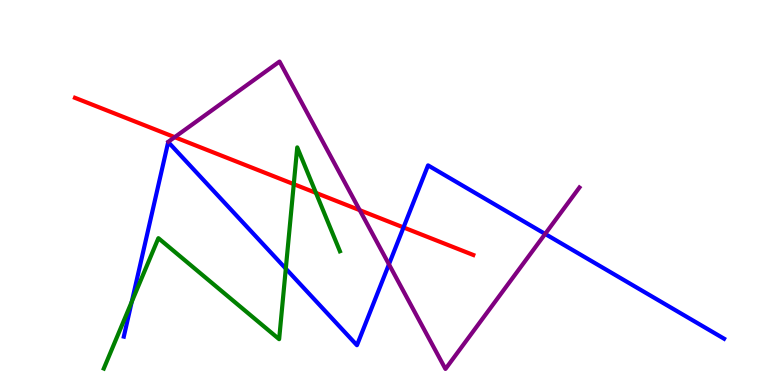[{'lines': ['blue', 'red'], 'intersections': [{'x': 5.21, 'y': 4.09}]}, {'lines': ['green', 'red'], 'intersections': [{'x': 3.79, 'y': 5.22}, {'x': 4.08, 'y': 4.99}]}, {'lines': ['purple', 'red'], 'intersections': [{'x': 2.25, 'y': 6.44}, {'x': 4.64, 'y': 4.54}]}, {'lines': ['blue', 'green'], 'intersections': [{'x': 1.7, 'y': 2.16}, {'x': 3.69, 'y': 3.02}]}, {'lines': ['blue', 'purple'], 'intersections': [{'x': 5.02, 'y': 3.14}, {'x': 7.03, 'y': 3.92}]}, {'lines': ['green', 'purple'], 'intersections': []}]